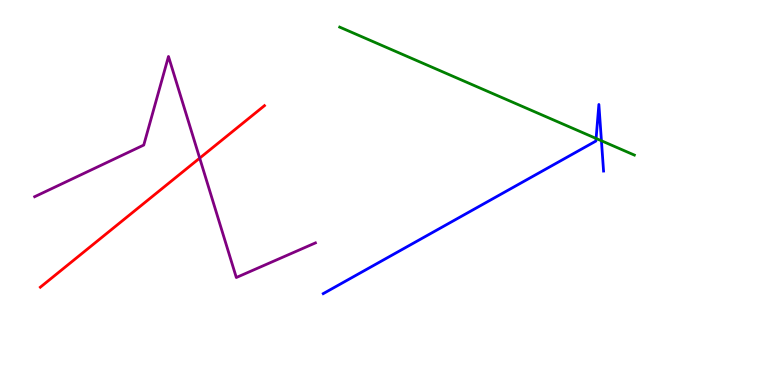[{'lines': ['blue', 'red'], 'intersections': []}, {'lines': ['green', 'red'], 'intersections': []}, {'lines': ['purple', 'red'], 'intersections': [{'x': 2.58, 'y': 5.89}]}, {'lines': ['blue', 'green'], 'intersections': [{'x': 7.69, 'y': 6.4}, {'x': 7.76, 'y': 6.34}]}, {'lines': ['blue', 'purple'], 'intersections': []}, {'lines': ['green', 'purple'], 'intersections': []}]